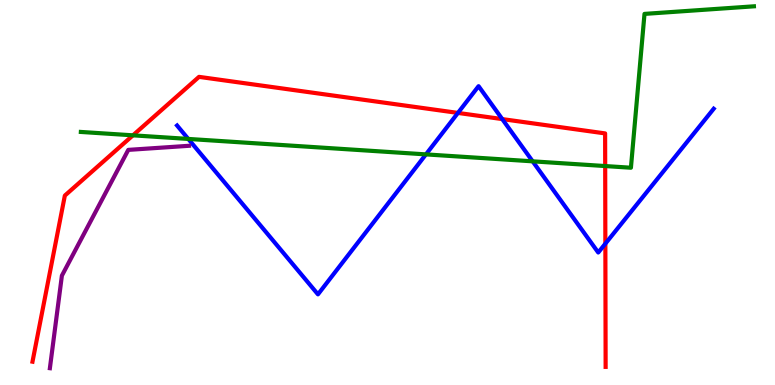[{'lines': ['blue', 'red'], 'intersections': [{'x': 5.91, 'y': 7.07}, {'x': 6.48, 'y': 6.91}, {'x': 7.81, 'y': 3.67}]}, {'lines': ['green', 'red'], 'intersections': [{'x': 1.72, 'y': 6.48}, {'x': 7.81, 'y': 5.69}]}, {'lines': ['purple', 'red'], 'intersections': []}, {'lines': ['blue', 'green'], 'intersections': [{'x': 2.43, 'y': 6.39}, {'x': 5.5, 'y': 5.99}, {'x': 6.87, 'y': 5.81}]}, {'lines': ['blue', 'purple'], 'intersections': []}, {'lines': ['green', 'purple'], 'intersections': []}]